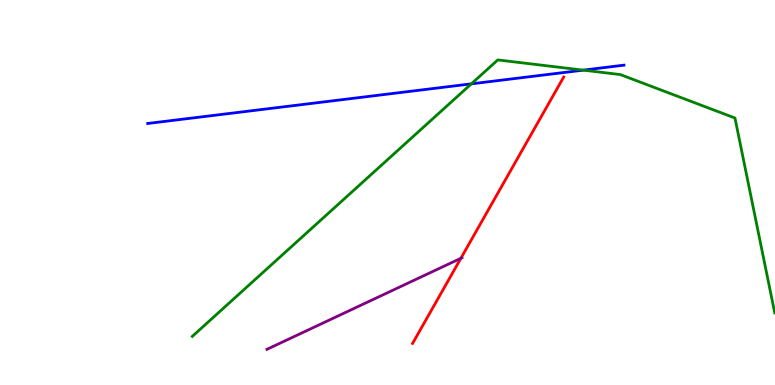[{'lines': ['blue', 'red'], 'intersections': []}, {'lines': ['green', 'red'], 'intersections': []}, {'lines': ['purple', 'red'], 'intersections': [{'x': 5.95, 'y': 3.29}]}, {'lines': ['blue', 'green'], 'intersections': [{'x': 6.08, 'y': 7.82}, {'x': 7.53, 'y': 8.18}]}, {'lines': ['blue', 'purple'], 'intersections': []}, {'lines': ['green', 'purple'], 'intersections': []}]